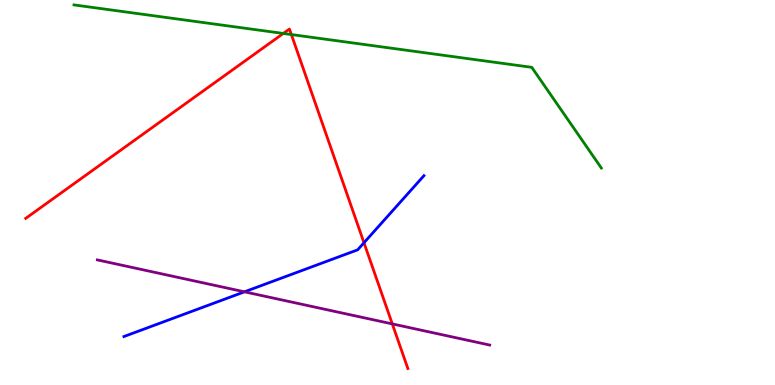[{'lines': ['blue', 'red'], 'intersections': [{'x': 4.7, 'y': 3.7}]}, {'lines': ['green', 'red'], 'intersections': [{'x': 3.66, 'y': 9.13}, {'x': 3.76, 'y': 9.1}]}, {'lines': ['purple', 'red'], 'intersections': [{'x': 5.06, 'y': 1.59}]}, {'lines': ['blue', 'green'], 'intersections': []}, {'lines': ['blue', 'purple'], 'intersections': [{'x': 3.15, 'y': 2.42}]}, {'lines': ['green', 'purple'], 'intersections': []}]